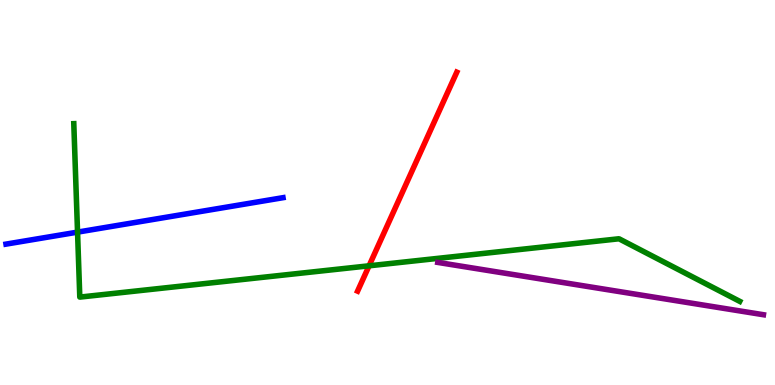[{'lines': ['blue', 'red'], 'intersections': []}, {'lines': ['green', 'red'], 'intersections': [{'x': 4.76, 'y': 3.1}]}, {'lines': ['purple', 'red'], 'intersections': []}, {'lines': ['blue', 'green'], 'intersections': [{'x': 1.0, 'y': 3.97}]}, {'lines': ['blue', 'purple'], 'intersections': []}, {'lines': ['green', 'purple'], 'intersections': []}]